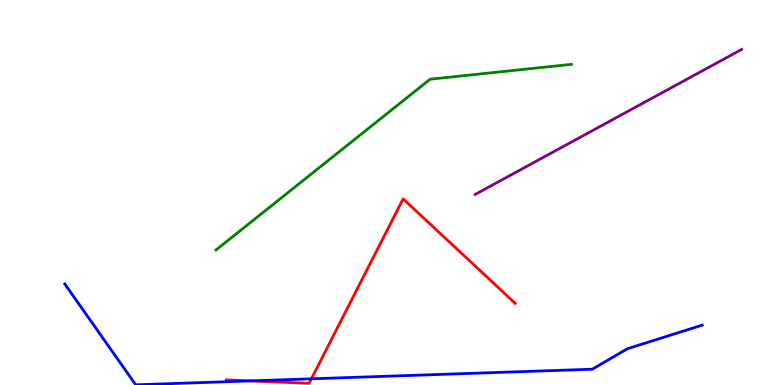[{'lines': ['blue', 'red'], 'intersections': [{'x': 3.23, 'y': 0.107}, {'x': 4.02, 'y': 0.161}]}, {'lines': ['green', 'red'], 'intersections': []}, {'lines': ['purple', 'red'], 'intersections': []}, {'lines': ['blue', 'green'], 'intersections': []}, {'lines': ['blue', 'purple'], 'intersections': []}, {'lines': ['green', 'purple'], 'intersections': []}]